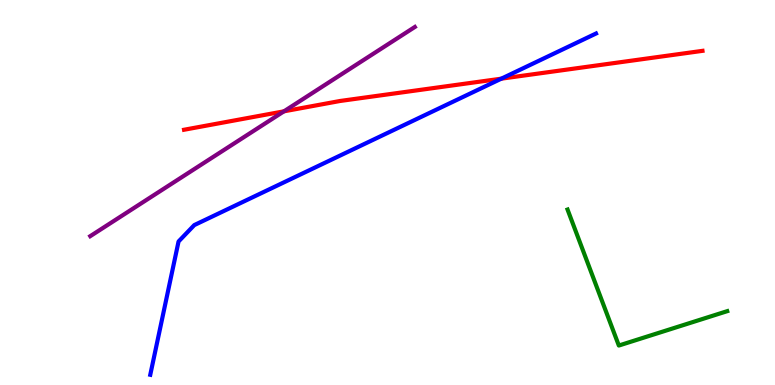[{'lines': ['blue', 'red'], 'intersections': [{'x': 6.47, 'y': 7.96}]}, {'lines': ['green', 'red'], 'intersections': []}, {'lines': ['purple', 'red'], 'intersections': [{'x': 3.66, 'y': 7.11}]}, {'lines': ['blue', 'green'], 'intersections': []}, {'lines': ['blue', 'purple'], 'intersections': []}, {'lines': ['green', 'purple'], 'intersections': []}]